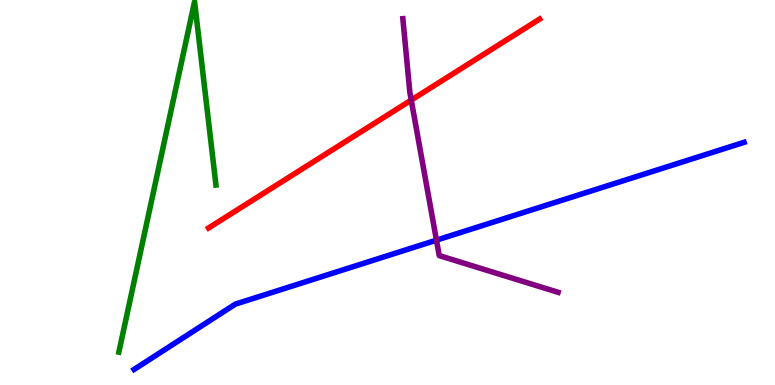[{'lines': ['blue', 'red'], 'intersections': []}, {'lines': ['green', 'red'], 'intersections': []}, {'lines': ['purple', 'red'], 'intersections': [{'x': 5.31, 'y': 7.4}]}, {'lines': ['blue', 'green'], 'intersections': []}, {'lines': ['blue', 'purple'], 'intersections': [{'x': 5.63, 'y': 3.76}]}, {'lines': ['green', 'purple'], 'intersections': []}]